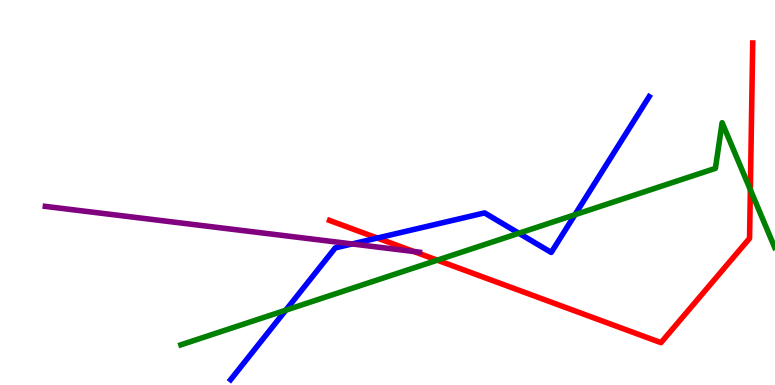[{'lines': ['blue', 'red'], 'intersections': [{'x': 4.87, 'y': 3.82}]}, {'lines': ['green', 'red'], 'intersections': [{'x': 5.64, 'y': 3.24}, {'x': 9.68, 'y': 5.07}]}, {'lines': ['purple', 'red'], 'intersections': [{'x': 5.34, 'y': 3.47}]}, {'lines': ['blue', 'green'], 'intersections': [{'x': 3.69, 'y': 1.94}, {'x': 6.7, 'y': 3.94}, {'x': 7.42, 'y': 4.42}]}, {'lines': ['blue', 'purple'], 'intersections': [{'x': 4.54, 'y': 3.66}]}, {'lines': ['green', 'purple'], 'intersections': []}]